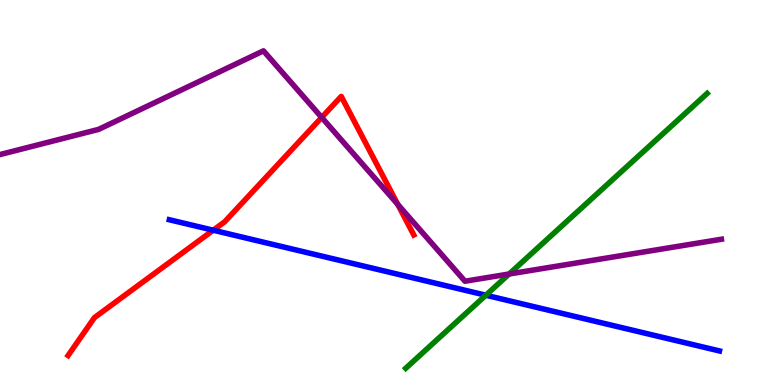[{'lines': ['blue', 'red'], 'intersections': [{'x': 2.75, 'y': 4.02}]}, {'lines': ['green', 'red'], 'intersections': []}, {'lines': ['purple', 'red'], 'intersections': [{'x': 4.15, 'y': 6.95}, {'x': 5.13, 'y': 4.69}]}, {'lines': ['blue', 'green'], 'intersections': [{'x': 6.27, 'y': 2.33}]}, {'lines': ['blue', 'purple'], 'intersections': []}, {'lines': ['green', 'purple'], 'intersections': [{'x': 6.57, 'y': 2.88}]}]